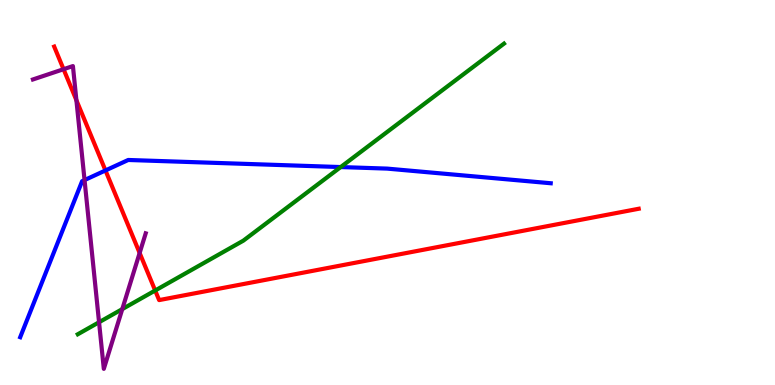[{'lines': ['blue', 'red'], 'intersections': [{'x': 1.36, 'y': 5.57}]}, {'lines': ['green', 'red'], 'intersections': [{'x': 2.0, 'y': 2.45}]}, {'lines': ['purple', 'red'], 'intersections': [{'x': 0.82, 'y': 8.2}, {'x': 0.986, 'y': 7.4}, {'x': 1.8, 'y': 3.43}]}, {'lines': ['blue', 'green'], 'intersections': [{'x': 4.4, 'y': 5.66}]}, {'lines': ['blue', 'purple'], 'intersections': [{'x': 1.09, 'y': 5.32}]}, {'lines': ['green', 'purple'], 'intersections': [{'x': 1.28, 'y': 1.63}, {'x': 1.58, 'y': 1.97}]}]